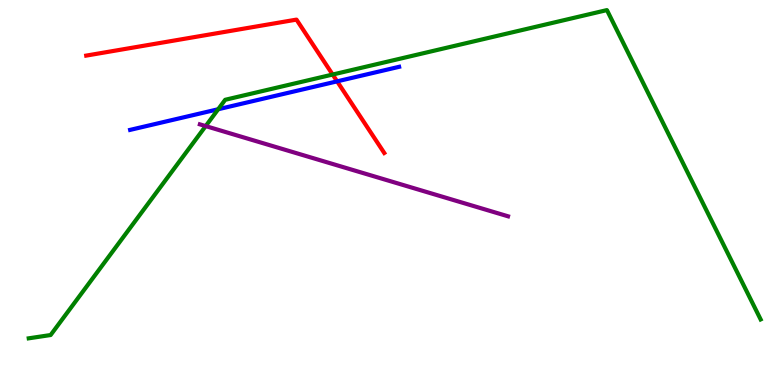[{'lines': ['blue', 'red'], 'intersections': [{'x': 4.35, 'y': 7.89}]}, {'lines': ['green', 'red'], 'intersections': [{'x': 4.29, 'y': 8.06}]}, {'lines': ['purple', 'red'], 'intersections': []}, {'lines': ['blue', 'green'], 'intersections': [{'x': 2.82, 'y': 7.16}]}, {'lines': ['blue', 'purple'], 'intersections': []}, {'lines': ['green', 'purple'], 'intersections': [{'x': 2.65, 'y': 6.73}]}]